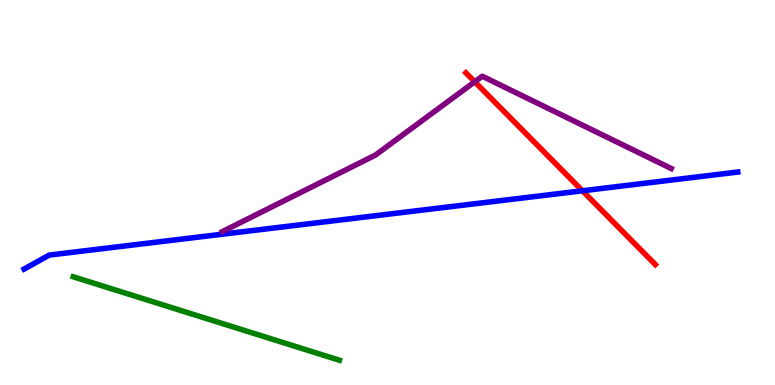[{'lines': ['blue', 'red'], 'intersections': [{'x': 7.52, 'y': 5.04}]}, {'lines': ['green', 'red'], 'intersections': []}, {'lines': ['purple', 'red'], 'intersections': [{'x': 6.13, 'y': 7.88}]}, {'lines': ['blue', 'green'], 'intersections': []}, {'lines': ['blue', 'purple'], 'intersections': []}, {'lines': ['green', 'purple'], 'intersections': []}]